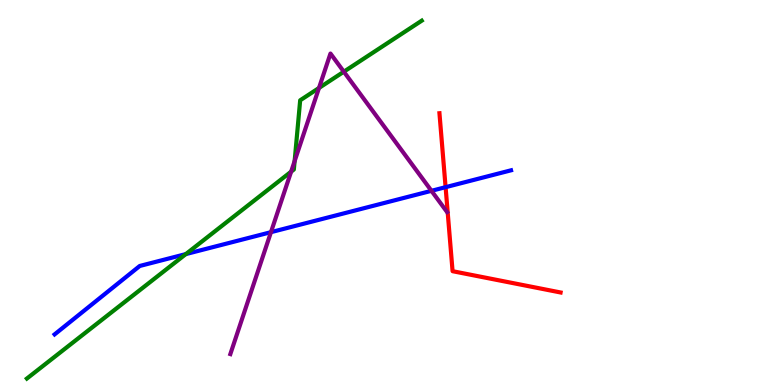[{'lines': ['blue', 'red'], 'intersections': [{'x': 5.75, 'y': 5.14}]}, {'lines': ['green', 'red'], 'intersections': []}, {'lines': ['purple', 'red'], 'intersections': []}, {'lines': ['blue', 'green'], 'intersections': [{'x': 2.4, 'y': 3.4}]}, {'lines': ['blue', 'purple'], 'intersections': [{'x': 3.5, 'y': 3.97}, {'x': 5.57, 'y': 5.04}]}, {'lines': ['green', 'purple'], 'intersections': [{'x': 3.76, 'y': 5.54}, {'x': 3.8, 'y': 5.81}, {'x': 4.12, 'y': 7.72}, {'x': 4.44, 'y': 8.14}]}]